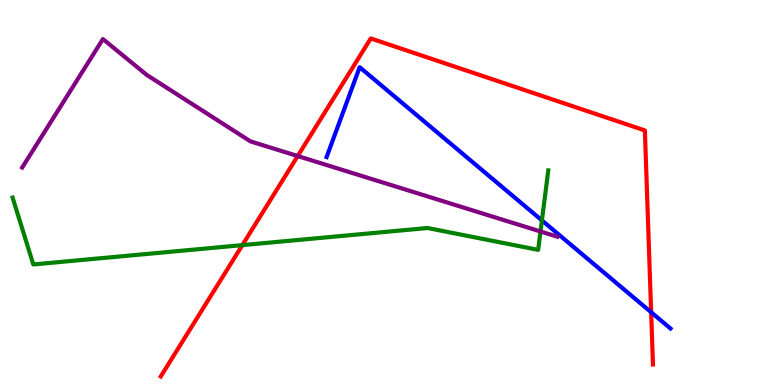[{'lines': ['blue', 'red'], 'intersections': [{'x': 8.4, 'y': 1.89}]}, {'lines': ['green', 'red'], 'intersections': [{'x': 3.13, 'y': 3.63}]}, {'lines': ['purple', 'red'], 'intersections': [{'x': 3.84, 'y': 5.95}]}, {'lines': ['blue', 'green'], 'intersections': [{'x': 6.99, 'y': 4.28}]}, {'lines': ['blue', 'purple'], 'intersections': []}, {'lines': ['green', 'purple'], 'intersections': [{'x': 6.97, 'y': 3.99}]}]